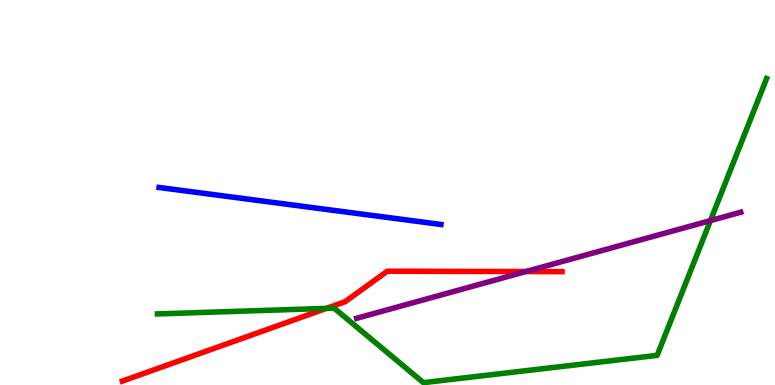[{'lines': ['blue', 'red'], 'intersections': []}, {'lines': ['green', 'red'], 'intersections': [{'x': 4.21, 'y': 1.99}]}, {'lines': ['purple', 'red'], 'intersections': [{'x': 6.79, 'y': 2.95}]}, {'lines': ['blue', 'green'], 'intersections': []}, {'lines': ['blue', 'purple'], 'intersections': []}, {'lines': ['green', 'purple'], 'intersections': [{'x': 9.17, 'y': 4.27}]}]